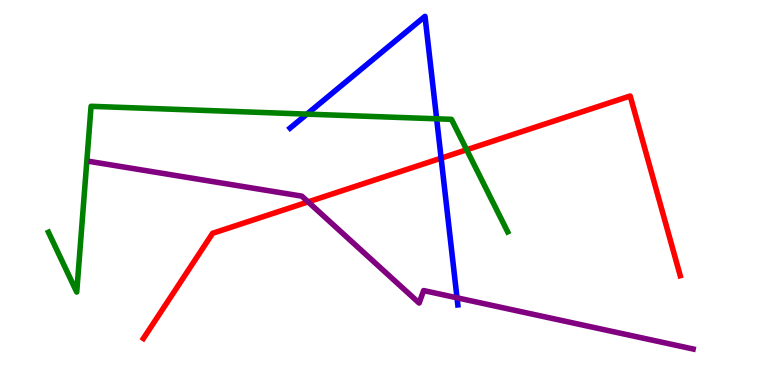[{'lines': ['blue', 'red'], 'intersections': [{'x': 5.69, 'y': 5.89}]}, {'lines': ['green', 'red'], 'intersections': [{'x': 6.02, 'y': 6.11}]}, {'lines': ['purple', 'red'], 'intersections': [{'x': 3.98, 'y': 4.76}]}, {'lines': ['blue', 'green'], 'intersections': [{'x': 3.96, 'y': 7.04}, {'x': 5.63, 'y': 6.91}]}, {'lines': ['blue', 'purple'], 'intersections': [{'x': 5.9, 'y': 2.26}]}, {'lines': ['green', 'purple'], 'intersections': []}]